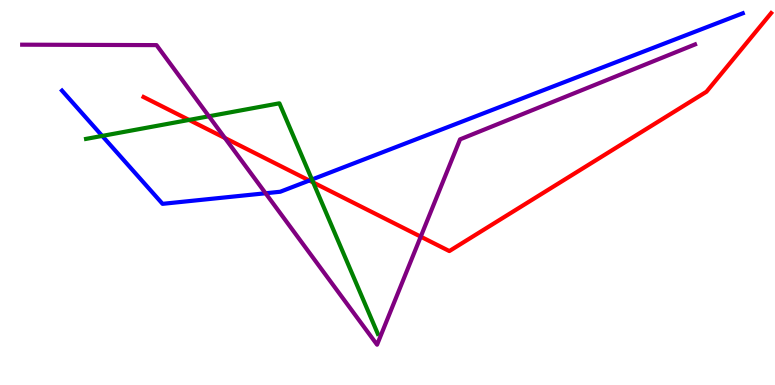[{'lines': ['blue', 'red'], 'intersections': [{'x': 3.99, 'y': 5.31}]}, {'lines': ['green', 'red'], 'intersections': [{'x': 2.44, 'y': 6.88}, {'x': 4.04, 'y': 5.26}]}, {'lines': ['purple', 'red'], 'intersections': [{'x': 2.9, 'y': 6.42}, {'x': 5.43, 'y': 3.85}]}, {'lines': ['blue', 'green'], 'intersections': [{'x': 1.32, 'y': 6.47}, {'x': 4.02, 'y': 5.34}]}, {'lines': ['blue', 'purple'], 'intersections': [{'x': 3.43, 'y': 4.98}]}, {'lines': ['green', 'purple'], 'intersections': [{'x': 2.7, 'y': 6.98}]}]